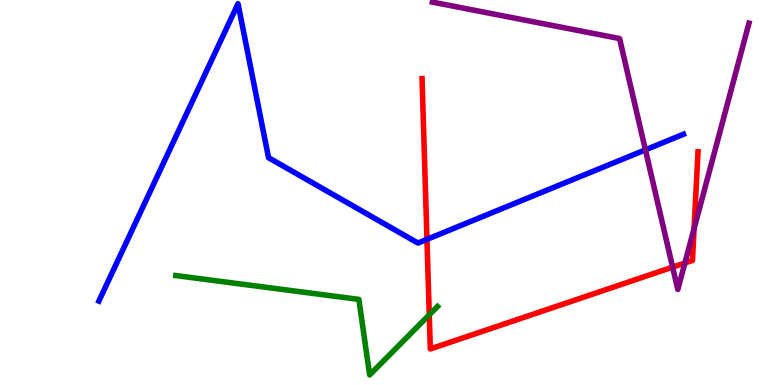[{'lines': ['blue', 'red'], 'intersections': [{'x': 5.51, 'y': 3.78}]}, {'lines': ['green', 'red'], 'intersections': [{'x': 5.54, 'y': 1.82}]}, {'lines': ['purple', 'red'], 'intersections': [{'x': 8.68, 'y': 3.06}, {'x': 8.84, 'y': 3.17}, {'x': 8.96, 'y': 4.06}]}, {'lines': ['blue', 'green'], 'intersections': []}, {'lines': ['blue', 'purple'], 'intersections': [{'x': 8.33, 'y': 6.11}]}, {'lines': ['green', 'purple'], 'intersections': []}]